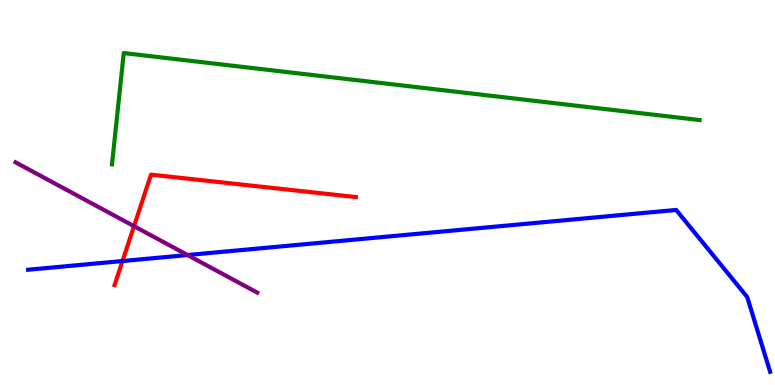[{'lines': ['blue', 'red'], 'intersections': [{'x': 1.58, 'y': 3.22}]}, {'lines': ['green', 'red'], 'intersections': []}, {'lines': ['purple', 'red'], 'intersections': [{'x': 1.73, 'y': 4.13}]}, {'lines': ['blue', 'green'], 'intersections': []}, {'lines': ['blue', 'purple'], 'intersections': [{'x': 2.42, 'y': 3.38}]}, {'lines': ['green', 'purple'], 'intersections': []}]